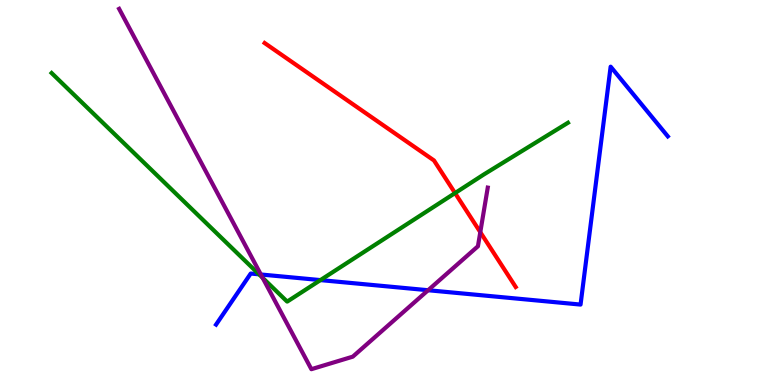[{'lines': ['blue', 'red'], 'intersections': []}, {'lines': ['green', 'red'], 'intersections': [{'x': 5.87, 'y': 4.99}]}, {'lines': ['purple', 'red'], 'intersections': [{'x': 6.2, 'y': 3.97}]}, {'lines': ['blue', 'green'], 'intersections': [{'x': 3.34, 'y': 2.87}, {'x': 4.13, 'y': 2.72}]}, {'lines': ['blue', 'purple'], 'intersections': [{'x': 3.37, 'y': 2.87}, {'x': 5.52, 'y': 2.46}]}, {'lines': ['green', 'purple'], 'intersections': [{'x': 3.39, 'y': 2.78}]}]